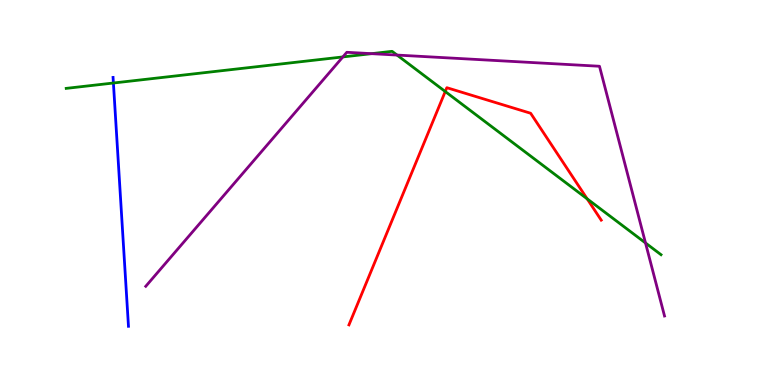[{'lines': ['blue', 'red'], 'intersections': []}, {'lines': ['green', 'red'], 'intersections': [{'x': 5.75, 'y': 7.62}, {'x': 7.58, 'y': 4.84}]}, {'lines': ['purple', 'red'], 'intersections': []}, {'lines': ['blue', 'green'], 'intersections': [{'x': 1.46, 'y': 7.84}]}, {'lines': ['blue', 'purple'], 'intersections': []}, {'lines': ['green', 'purple'], 'intersections': [{'x': 4.42, 'y': 8.52}, {'x': 4.79, 'y': 8.61}, {'x': 5.12, 'y': 8.57}, {'x': 8.33, 'y': 3.69}]}]